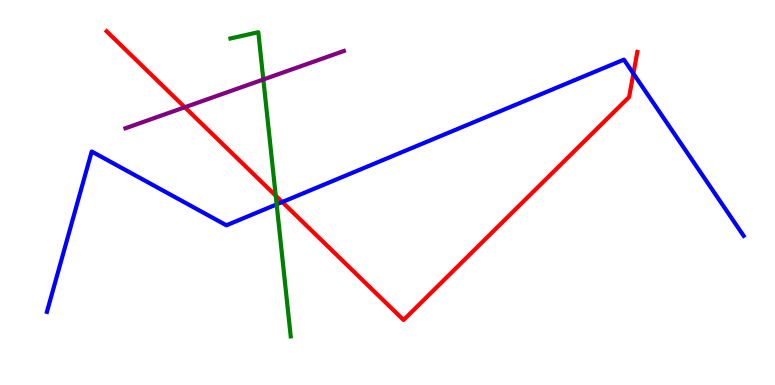[{'lines': ['blue', 'red'], 'intersections': [{'x': 3.64, 'y': 4.75}, {'x': 8.17, 'y': 8.09}]}, {'lines': ['green', 'red'], 'intersections': [{'x': 3.56, 'y': 4.92}]}, {'lines': ['purple', 'red'], 'intersections': [{'x': 2.38, 'y': 7.21}]}, {'lines': ['blue', 'green'], 'intersections': [{'x': 3.57, 'y': 4.69}]}, {'lines': ['blue', 'purple'], 'intersections': []}, {'lines': ['green', 'purple'], 'intersections': [{'x': 3.4, 'y': 7.94}]}]